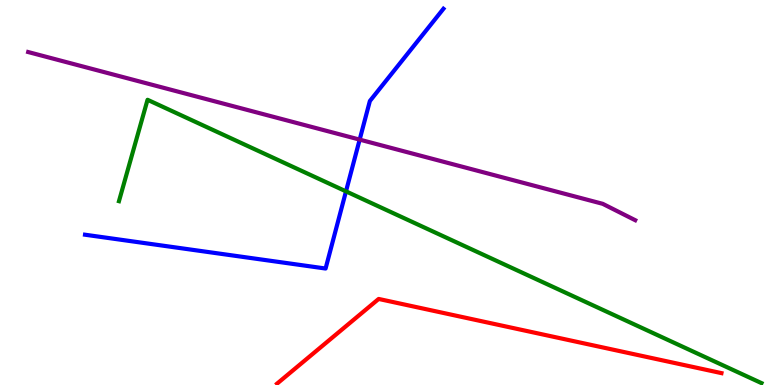[{'lines': ['blue', 'red'], 'intersections': []}, {'lines': ['green', 'red'], 'intersections': []}, {'lines': ['purple', 'red'], 'intersections': []}, {'lines': ['blue', 'green'], 'intersections': [{'x': 4.46, 'y': 5.03}]}, {'lines': ['blue', 'purple'], 'intersections': [{'x': 4.64, 'y': 6.37}]}, {'lines': ['green', 'purple'], 'intersections': []}]